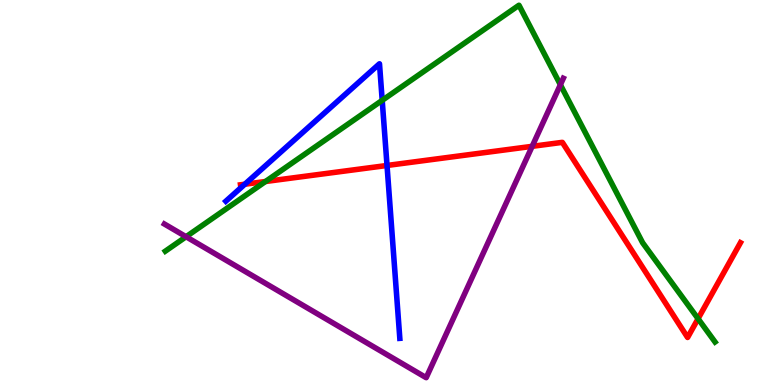[{'lines': ['blue', 'red'], 'intersections': [{'x': 3.16, 'y': 5.21}, {'x': 4.99, 'y': 5.7}]}, {'lines': ['green', 'red'], 'intersections': [{'x': 3.43, 'y': 5.29}, {'x': 9.01, 'y': 1.72}]}, {'lines': ['purple', 'red'], 'intersections': [{'x': 6.87, 'y': 6.2}]}, {'lines': ['blue', 'green'], 'intersections': [{'x': 4.93, 'y': 7.39}]}, {'lines': ['blue', 'purple'], 'intersections': []}, {'lines': ['green', 'purple'], 'intersections': [{'x': 2.4, 'y': 3.85}, {'x': 7.23, 'y': 7.8}]}]